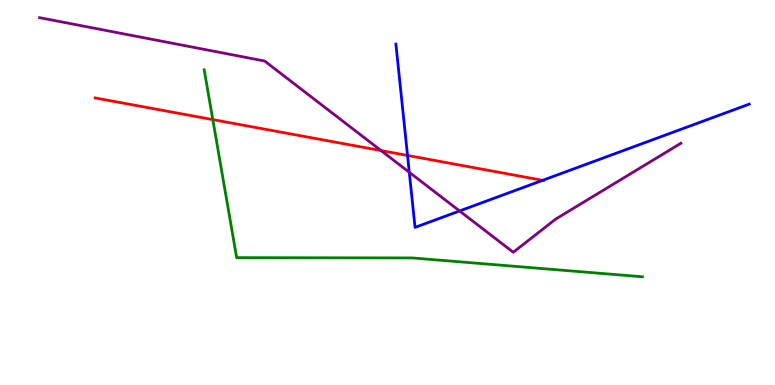[{'lines': ['blue', 'red'], 'intersections': [{'x': 5.26, 'y': 5.96}, {'x': 7.0, 'y': 5.32}]}, {'lines': ['green', 'red'], 'intersections': [{'x': 2.75, 'y': 6.89}]}, {'lines': ['purple', 'red'], 'intersections': [{'x': 4.92, 'y': 6.09}]}, {'lines': ['blue', 'green'], 'intersections': []}, {'lines': ['blue', 'purple'], 'intersections': [{'x': 5.28, 'y': 5.53}, {'x': 5.93, 'y': 4.52}]}, {'lines': ['green', 'purple'], 'intersections': []}]